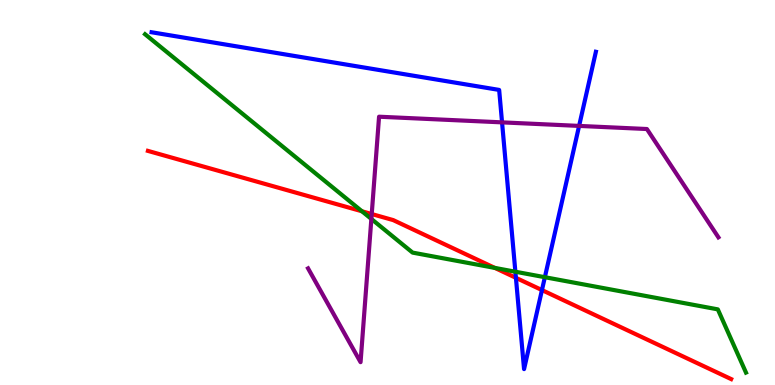[{'lines': ['blue', 'red'], 'intersections': [{'x': 6.66, 'y': 2.78}, {'x': 6.99, 'y': 2.47}]}, {'lines': ['green', 'red'], 'intersections': [{'x': 4.67, 'y': 4.51}, {'x': 6.38, 'y': 3.04}]}, {'lines': ['purple', 'red'], 'intersections': [{'x': 4.8, 'y': 4.44}]}, {'lines': ['blue', 'green'], 'intersections': [{'x': 6.65, 'y': 2.94}, {'x': 7.03, 'y': 2.8}]}, {'lines': ['blue', 'purple'], 'intersections': [{'x': 6.48, 'y': 6.82}, {'x': 7.47, 'y': 6.73}]}, {'lines': ['green', 'purple'], 'intersections': [{'x': 4.79, 'y': 4.31}]}]